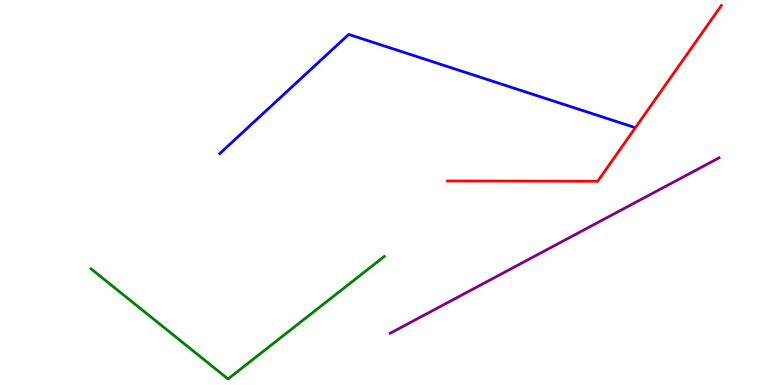[{'lines': ['blue', 'red'], 'intersections': []}, {'lines': ['green', 'red'], 'intersections': []}, {'lines': ['purple', 'red'], 'intersections': []}, {'lines': ['blue', 'green'], 'intersections': []}, {'lines': ['blue', 'purple'], 'intersections': []}, {'lines': ['green', 'purple'], 'intersections': []}]